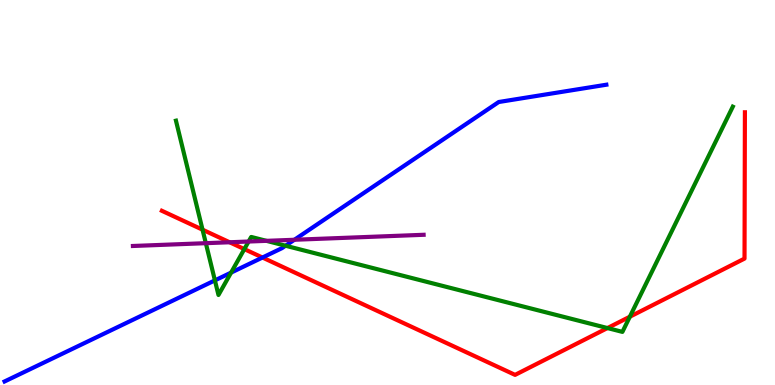[{'lines': ['blue', 'red'], 'intersections': [{'x': 3.39, 'y': 3.31}]}, {'lines': ['green', 'red'], 'intersections': [{'x': 2.61, 'y': 4.03}, {'x': 3.15, 'y': 3.53}, {'x': 7.84, 'y': 1.48}, {'x': 8.13, 'y': 1.77}]}, {'lines': ['purple', 'red'], 'intersections': [{'x': 2.96, 'y': 3.71}]}, {'lines': ['blue', 'green'], 'intersections': [{'x': 2.77, 'y': 2.72}, {'x': 2.98, 'y': 2.92}, {'x': 3.68, 'y': 3.62}]}, {'lines': ['blue', 'purple'], 'intersections': [{'x': 3.8, 'y': 3.77}]}, {'lines': ['green', 'purple'], 'intersections': [{'x': 2.66, 'y': 3.68}, {'x': 3.21, 'y': 3.73}, {'x': 3.44, 'y': 3.74}]}]